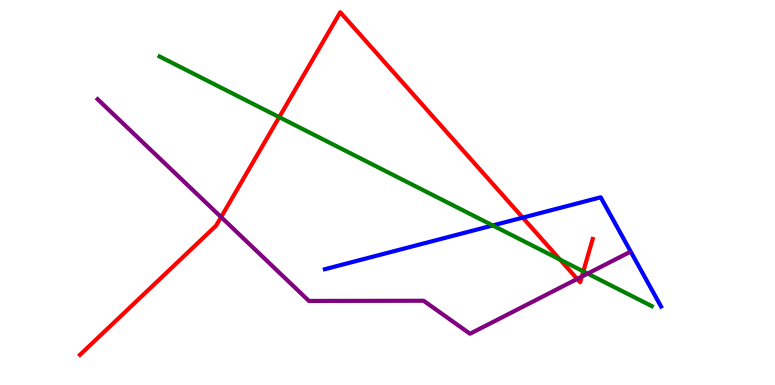[{'lines': ['blue', 'red'], 'intersections': [{'x': 6.74, 'y': 4.35}]}, {'lines': ['green', 'red'], 'intersections': [{'x': 3.6, 'y': 6.96}, {'x': 7.23, 'y': 3.26}, {'x': 7.53, 'y': 2.95}]}, {'lines': ['purple', 'red'], 'intersections': [{'x': 2.85, 'y': 4.36}, {'x': 7.45, 'y': 2.75}, {'x': 7.51, 'y': 2.82}]}, {'lines': ['blue', 'green'], 'intersections': [{'x': 6.36, 'y': 4.14}]}, {'lines': ['blue', 'purple'], 'intersections': []}, {'lines': ['green', 'purple'], 'intersections': [{'x': 7.58, 'y': 2.89}]}]